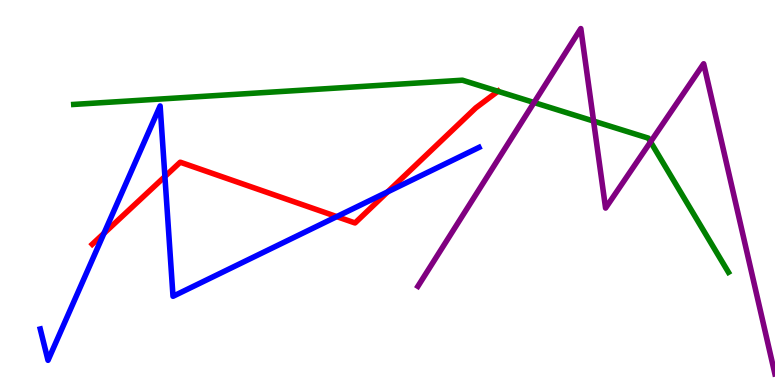[{'lines': ['blue', 'red'], 'intersections': [{'x': 1.34, 'y': 3.94}, {'x': 2.13, 'y': 5.42}, {'x': 4.35, 'y': 4.37}, {'x': 5.0, 'y': 5.02}]}, {'lines': ['green', 'red'], 'intersections': [{'x': 6.42, 'y': 7.63}]}, {'lines': ['purple', 'red'], 'intersections': []}, {'lines': ['blue', 'green'], 'intersections': []}, {'lines': ['blue', 'purple'], 'intersections': []}, {'lines': ['green', 'purple'], 'intersections': [{'x': 6.89, 'y': 7.34}, {'x': 7.66, 'y': 6.86}, {'x': 8.39, 'y': 6.31}]}]